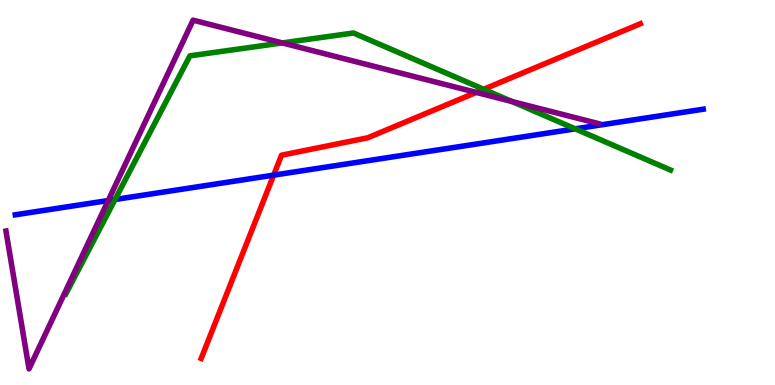[{'lines': ['blue', 'red'], 'intersections': [{'x': 3.53, 'y': 5.45}]}, {'lines': ['green', 'red'], 'intersections': [{'x': 6.24, 'y': 7.68}]}, {'lines': ['purple', 'red'], 'intersections': [{'x': 6.14, 'y': 7.6}]}, {'lines': ['blue', 'green'], 'intersections': [{'x': 1.48, 'y': 4.82}, {'x': 7.42, 'y': 6.65}]}, {'lines': ['blue', 'purple'], 'intersections': [{'x': 1.4, 'y': 4.79}]}, {'lines': ['green', 'purple'], 'intersections': [{'x': 3.64, 'y': 8.88}, {'x': 6.61, 'y': 7.36}]}]